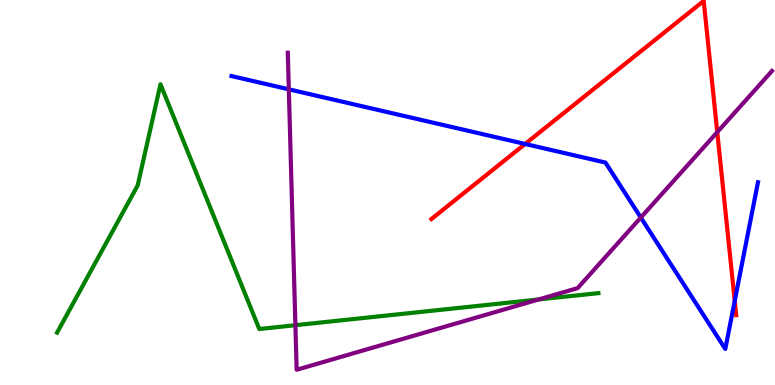[{'lines': ['blue', 'red'], 'intersections': [{'x': 6.78, 'y': 6.26}, {'x': 9.48, 'y': 2.18}]}, {'lines': ['green', 'red'], 'intersections': []}, {'lines': ['purple', 'red'], 'intersections': [{'x': 9.25, 'y': 6.57}]}, {'lines': ['blue', 'green'], 'intersections': []}, {'lines': ['blue', 'purple'], 'intersections': [{'x': 3.73, 'y': 7.68}, {'x': 8.27, 'y': 4.35}]}, {'lines': ['green', 'purple'], 'intersections': [{'x': 3.81, 'y': 1.55}, {'x': 6.95, 'y': 2.22}]}]